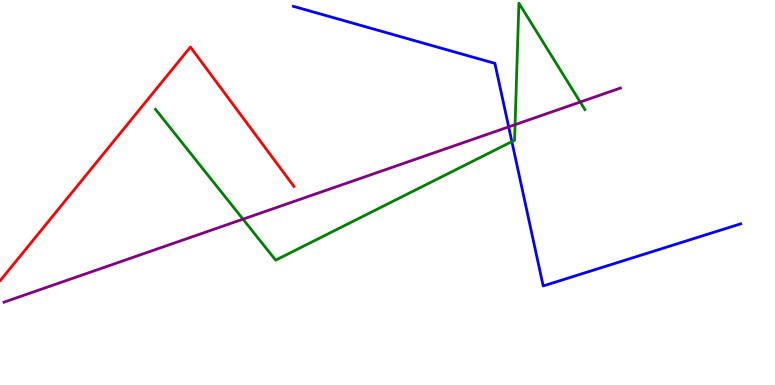[{'lines': ['blue', 'red'], 'intersections': []}, {'lines': ['green', 'red'], 'intersections': []}, {'lines': ['purple', 'red'], 'intersections': []}, {'lines': ['blue', 'green'], 'intersections': [{'x': 6.6, 'y': 6.32}]}, {'lines': ['blue', 'purple'], 'intersections': [{'x': 6.56, 'y': 6.7}]}, {'lines': ['green', 'purple'], 'intersections': [{'x': 3.14, 'y': 4.31}, {'x': 6.65, 'y': 6.76}, {'x': 7.49, 'y': 7.35}]}]